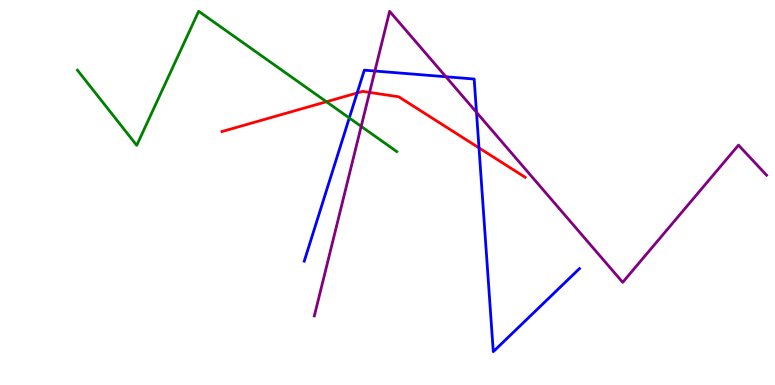[{'lines': ['blue', 'red'], 'intersections': [{'x': 4.61, 'y': 7.59}, {'x': 6.18, 'y': 6.16}]}, {'lines': ['green', 'red'], 'intersections': [{'x': 4.21, 'y': 7.36}]}, {'lines': ['purple', 'red'], 'intersections': [{'x': 4.77, 'y': 7.6}]}, {'lines': ['blue', 'green'], 'intersections': [{'x': 4.51, 'y': 6.94}]}, {'lines': ['blue', 'purple'], 'intersections': [{'x': 4.84, 'y': 8.16}, {'x': 5.75, 'y': 8.01}, {'x': 6.15, 'y': 7.08}]}, {'lines': ['green', 'purple'], 'intersections': [{'x': 4.66, 'y': 6.72}]}]